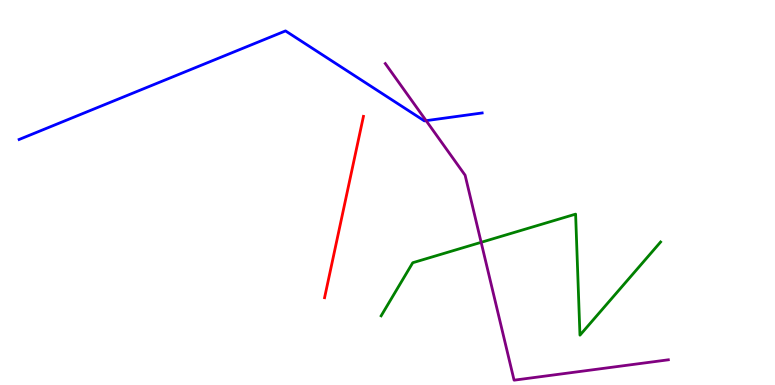[{'lines': ['blue', 'red'], 'intersections': []}, {'lines': ['green', 'red'], 'intersections': []}, {'lines': ['purple', 'red'], 'intersections': []}, {'lines': ['blue', 'green'], 'intersections': []}, {'lines': ['blue', 'purple'], 'intersections': [{'x': 5.5, 'y': 6.87}]}, {'lines': ['green', 'purple'], 'intersections': [{'x': 6.21, 'y': 3.71}]}]